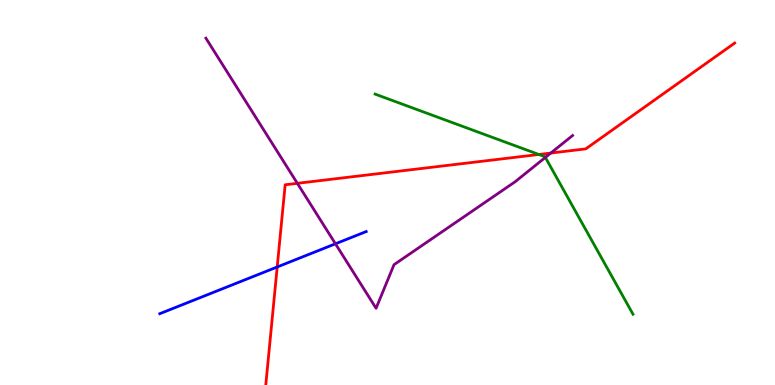[{'lines': ['blue', 'red'], 'intersections': [{'x': 3.58, 'y': 3.07}]}, {'lines': ['green', 'red'], 'intersections': [{'x': 6.95, 'y': 5.99}]}, {'lines': ['purple', 'red'], 'intersections': [{'x': 3.84, 'y': 5.24}, {'x': 7.11, 'y': 6.02}]}, {'lines': ['blue', 'green'], 'intersections': []}, {'lines': ['blue', 'purple'], 'intersections': [{'x': 4.33, 'y': 3.67}]}, {'lines': ['green', 'purple'], 'intersections': [{'x': 7.04, 'y': 5.91}]}]